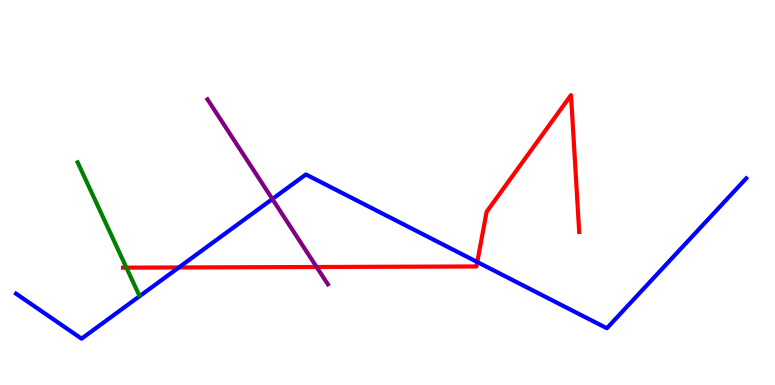[{'lines': ['blue', 'red'], 'intersections': [{'x': 2.31, 'y': 3.05}, {'x': 6.16, 'y': 3.19}]}, {'lines': ['green', 'red'], 'intersections': [{'x': 1.63, 'y': 3.05}]}, {'lines': ['purple', 'red'], 'intersections': [{'x': 4.09, 'y': 3.06}]}, {'lines': ['blue', 'green'], 'intersections': []}, {'lines': ['blue', 'purple'], 'intersections': [{'x': 3.51, 'y': 4.83}]}, {'lines': ['green', 'purple'], 'intersections': []}]